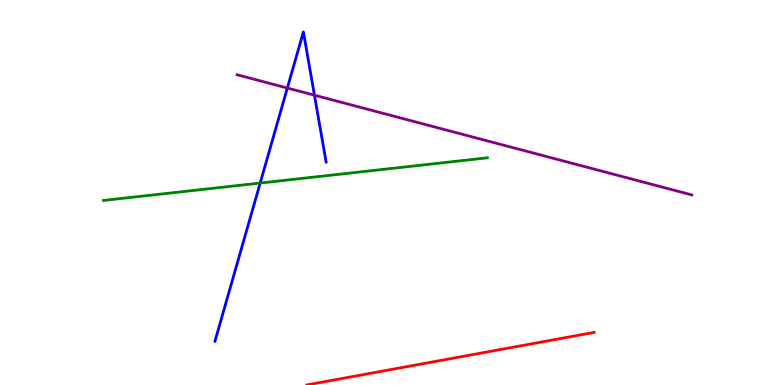[{'lines': ['blue', 'red'], 'intersections': []}, {'lines': ['green', 'red'], 'intersections': []}, {'lines': ['purple', 'red'], 'intersections': []}, {'lines': ['blue', 'green'], 'intersections': [{'x': 3.36, 'y': 5.25}]}, {'lines': ['blue', 'purple'], 'intersections': [{'x': 3.71, 'y': 7.71}, {'x': 4.06, 'y': 7.53}]}, {'lines': ['green', 'purple'], 'intersections': []}]